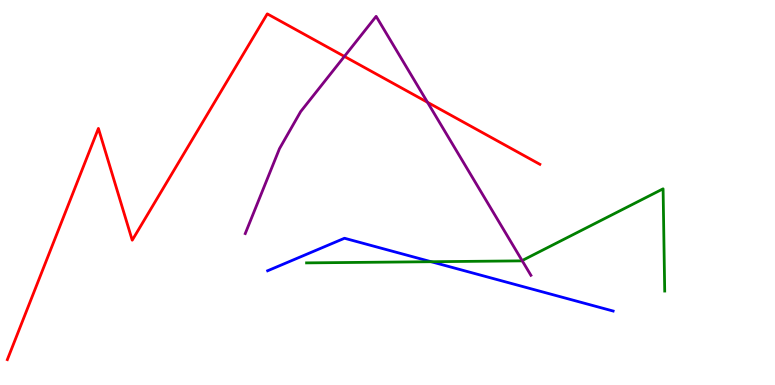[{'lines': ['blue', 'red'], 'intersections': []}, {'lines': ['green', 'red'], 'intersections': []}, {'lines': ['purple', 'red'], 'intersections': [{'x': 4.44, 'y': 8.53}, {'x': 5.52, 'y': 7.34}]}, {'lines': ['blue', 'green'], 'intersections': [{'x': 5.56, 'y': 3.2}]}, {'lines': ['blue', 'purple'], 'intersections': []}, {'lines': ['green', 'purple'], 'intersections': [{'x': 6.74, 'y': 3.23}]}]